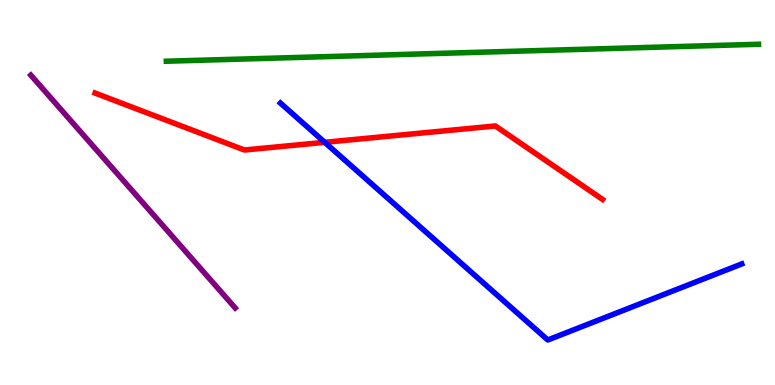[{'lines': ['blue', 'red'], 'intersections': [{'x': 4.19, 'y': 6.3}]}, {'lines': ['green', 'red'], 'intersections': []}, {'lines': ['purple', 'red'], 'intersections': []}, {'lines': ['blue', 'green'], 'intersections': []}, {'lines': ['blue', 'purple'], 'intersections': []}, {'lines': ['green', 'purple'], 'intersections': []}]